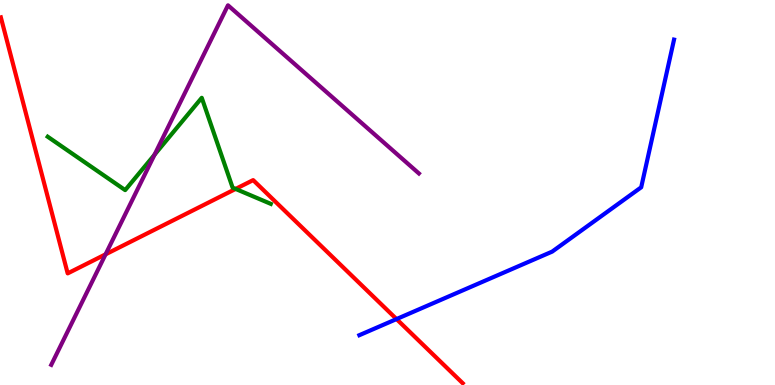[{'lines': ['blue', 'red'], 'intersections': [{'x': 5.12, 'y': 1.71}]}, {'lines': ['green', 'red'], 'intersections': [{'x': 3.04, 'y': 5.09}]}, {'lines': ['purple', 'red'], 'intersections': [{'x': 1.36, 'y': 3.39}]}, {'lines': ['blue', 'green'], 'intersections': []}, {'lines': ['blue', 'purple'], 'intersections': []}, {'lines': ['green', 'purple'], 'intersections': [{'x': 1.99, 'y': 5.98}]}]